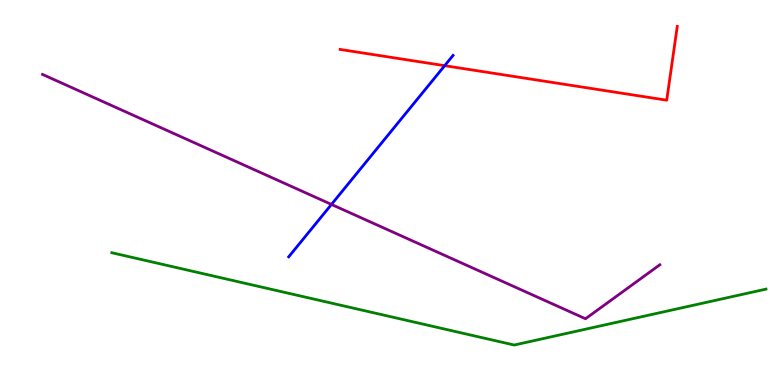[{'lines': ['blue', 'red'], 'intersections': [{'x': 5.74, 'y': 8.29}]}, {'lines': ['green', 'red'], 'intersections': []}, {'lines': ['purple', 'red'], 'intersections': []}, {'lines': ['blue', 'green'], 'intersections': []}, {'lines': ['blue', 'purple'], 'intersections': [{'x': 4.28, 'y': 4.69}]}, {'lines': ['green', 'purple'], 'intersections': []}]